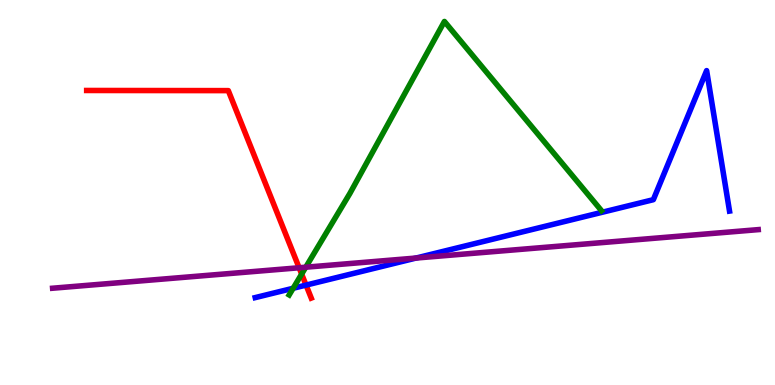[{'lines': ['blue', 'red'], 'intersections': [{'x': 3.95, 'y': 2.59}]}, {'lines': ['green', 'red'], 'intersections': [{'x': 3.89, 'y': 2.88}]}, {'lines': ['purple', 'red'], 'intersections': [{'x': 3.86, 'y': 3.05}]}, {'lines': ['blue', 'green'], 'intersections': [{'x': 3.78, 'y': 2.51}]}, {'lines': ['blue', 'purple'], 'intersections': [{'x': 5.37, 'y': 3.3}]}, {'lines': ['green', 'purple'], 'intersections': [{'x': 3.95, 'y': 3.06}]}]